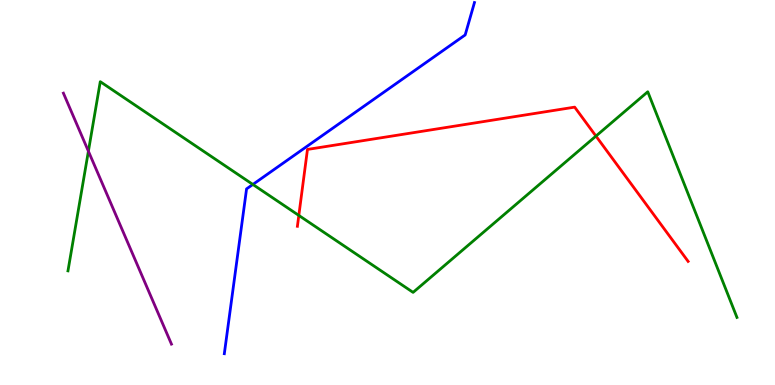[{'lines': ['blue', 'red'], 'intersections': []}, {'lines': ['green', 'red'], 'intersections': [{'x': 3.86, 'y': 4.4}, {'x': 7.69, 'y': 6.47}]}, {'lines': ['purple', 'red'], 'intersections': []}, {'lines': ['blue', 'green'], 'intersections': [{'x': 3.26, 'y': 5.21}]}, {'lines': ['blue', 'purple'], 'intersections': []}, {'lines': ['green', 'purple'], 'intersections': [{'x': 1.14, 'y': 6.07}]}]